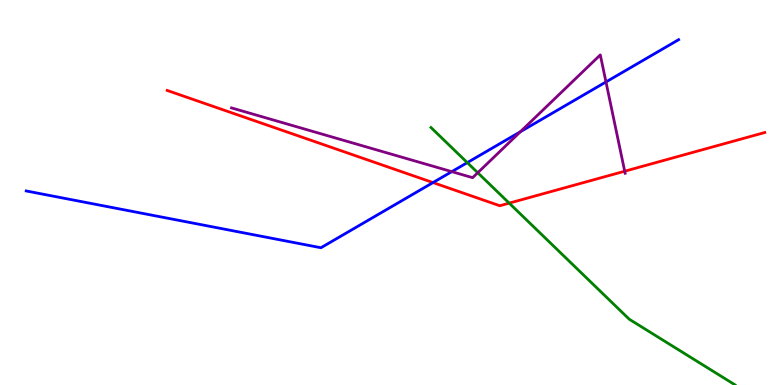[{'lines': ['blue', 'red'], 'intersections': [{'x': 5.59, 'y': 5.26}]}, {'lines': ['green', 'red'], 'intersections': [{'x': 6.57, 'y': 4.72}]}, {'lines': ['purple', 'red'], 'intersections': [{'x': 8.06, 'y': 5.55}]}, {'lines': ['blue', 'green'], 'intersections': [{'x': 6.03, 'y': 5.78}]}, {'lines': ['blue', 'purple'], 'intersections': [{'x': 5.83, 'y': 5.54}, {'x': 6.71, 'y': 6.58}, {'x': 7.82, 'y': 7.87}]}, {'lines': ['green', 'purple'], 'intersections': [{'x': 6.16, 'y': 5.51}]}]